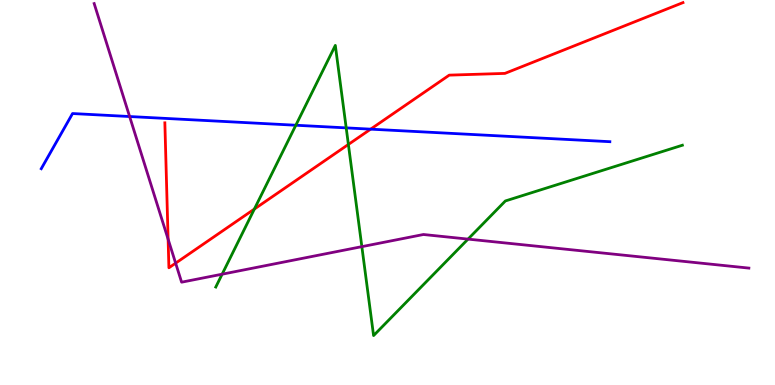[{'lines': ['blue', 'red'], 'intersections': [{'x': 4.78, 'y': 6.65}]}, {'lines': ['green', 'red'], 'intersections': [{'x': 3.28, 'y': 4.57}, {'x': 4.5, 'y': 6.25}]}, {'lines': ['purple', 'red'], 'intersections': [{'x': 2.17, 'y': 3.79}, {'x': 2.27, 'y': 3.16}]}, {'lines': ['blue', 'green'], 'intersections': [{'x': 3.82, 'y': 6.75}, {'x': 4.47, 'y': 6.68}]}, {'lines': ['blue', 'purple'], 'intersections': [{'x': 1.67, 'y': 6.97}]}, {'lines': ['green', 'purple'], 'intersections': [{'x': 2.87, 'y': 2.88}, {'x': 4.67, 'y': 3.59}, {'x': 6.04, 'y': 3.79}]}]